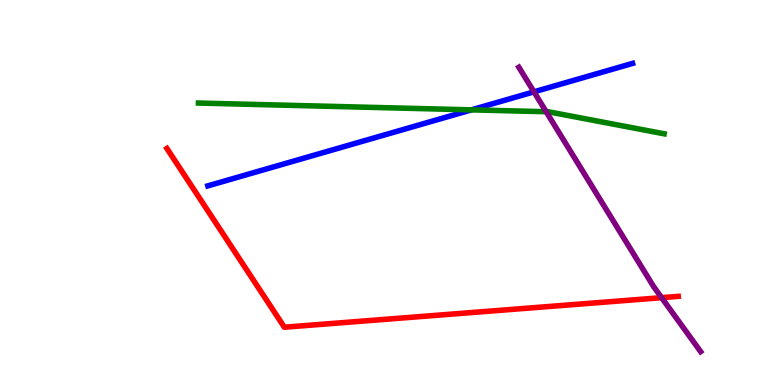[{'lines': ['blue', 'red'], 'intersections': []}, {'lines': ['green', 'red'], 'intersections': []}, {'lines': ['purple', 'red'], 'intersections': [{'x': 8.54, 'y': 2.27}]}, {'lines': ['blue', 'green'], 'intersections': [{'x': 6.08, 'y': 7.15}]}, {'lines': ['blue', 'purple'], 'intersections': [{'x': 6.89, 'y': 7.61}]}, {'lines': ['green', 'purple'], 'intersections': [{'x': 7.05, 'y': 7.1}]}]